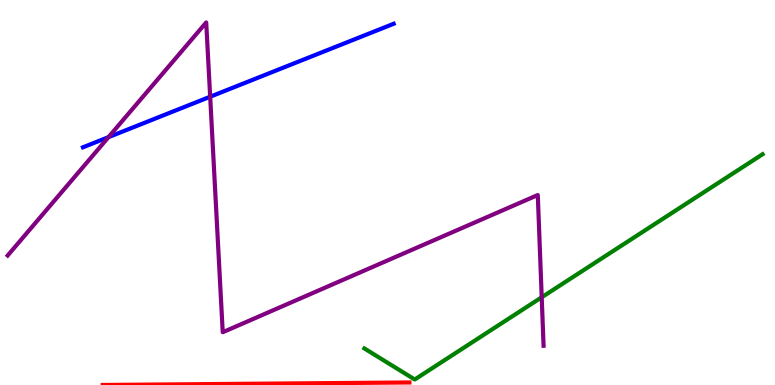[{'lines': ['blue', 'red'], 'intersections': []}, {'lines': ['green', 'red'], 'intersections': []}, {'lines': ['purple', 'red'], 'intersections': []}, {'lines': ['blue', 'green'], 'intersections': []}, {'lines': ['blue', 'purple'], 'intersections': [{'x': 1.4, 'y': 6.44}, {'x': 2.71, 'y': 7.49}]}, {'lines': ['green', 'purple'], 'intersections': [{'x': 6.99, 'y': 2.28}]}]